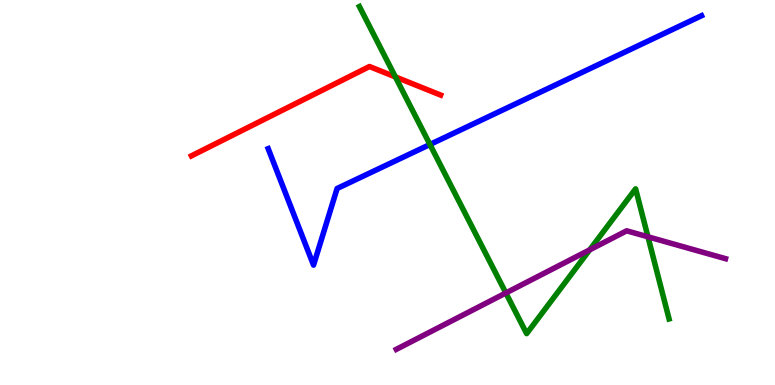[{'lines': ['blue', 'red'], 'intersections': []}, {'lines': ['green', 'red'], 'intersections': [{'x': 5.1, 'y': 8.0}]}, {'lines': ['purple', 'red'], 'intersections': []}, {'lines': ['blue', 'green'], 'intersections': [{'x': 5.55, 'y': 6.25}]}, {'lines': ['blue', 'purple'], 'intersections': []}, {'lines': ['green', 'purple'], 'intersections': [{'x': 6.53, 'y': 2.39}, {'x': 7.61, 'y': 3.51}, {'x': 8.36, 'y': 3.85}]}]